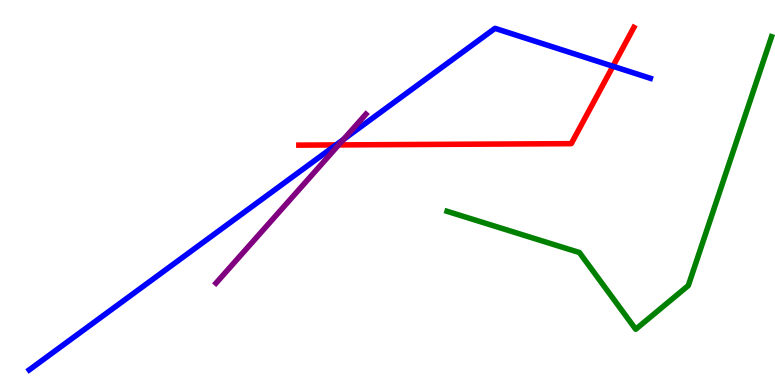[{'lines': ['blue', 'red'], 'intersections': [{'x': 4.34, 'y': 6.24}, {'x': 7.91, 'y': 8.28}]}, {'lines': ['green', 'red'], 'intersections': []}, {'lines': ['purple', 'red'], 'intersections': [{'x': 4.37, 'y': 6.24}]}, {'lines': ['blue', 'green'], 'intersections': []}, {'lines': ['blue', 'purple'], 'intersections': [{'x': 4.43, 'y': 6.38}]}, {'lines': ['green', 'purple'], 'intersections': []}]